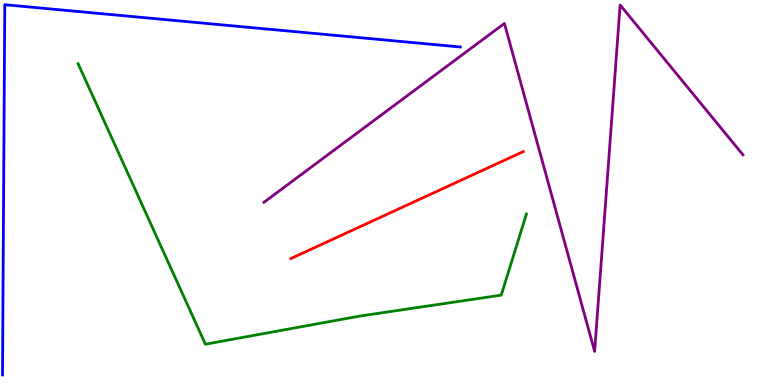[{'lines': ['blue', 'red'], 'intersections': []}, {'lines': ['green', 'red'], 'intersections': []}, {'lines': ['purple', 'red'], 'intersections': []}, {'lines': ['blue', 'green'], 'intersections': []}, {'lines': ['blue', 'purple'], 'intersections': []}, {'lines': ['green', 'purple'], 'intersections': []}]